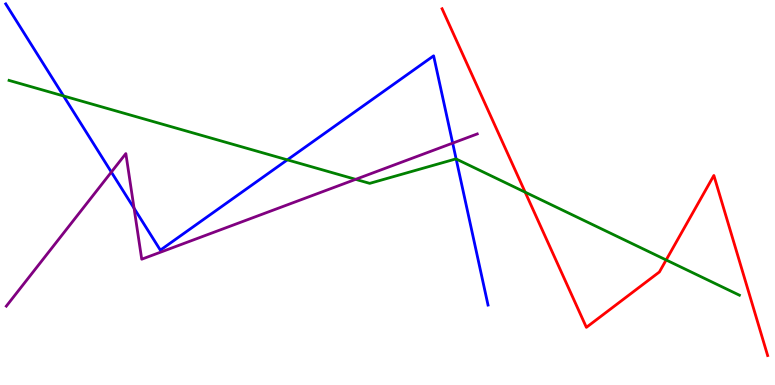[{'lines': ['blue', 'red'], 'intersections': []}, {'lines': ['green', 'red'], 'intersections': [{'x': 6.78, 'y': 5.01}, {'x': 8.6, 'y': 3.25}]}, {'lines': ['purple', 'red'], 'intersections': []}, {'lines': ['blue', 'green'], 'intersections': [{'x': 0.82, 'y': 7.51}, {'x': 3.71, 'y': 5.85}, {'x': 5.89, 'y': 5.87}]}, {'lines': ['blue', 'purple'], 'intersections': [{'x': 1.44, 'y': 5.53}, {'x': 1.73, 'y': 4.59}, {'x': 5.84, 'y': 6.28}]}, {'lines': ['green', 'purple'], 'intersections': [{'x': 4.59, 'y': 5.34}]}]